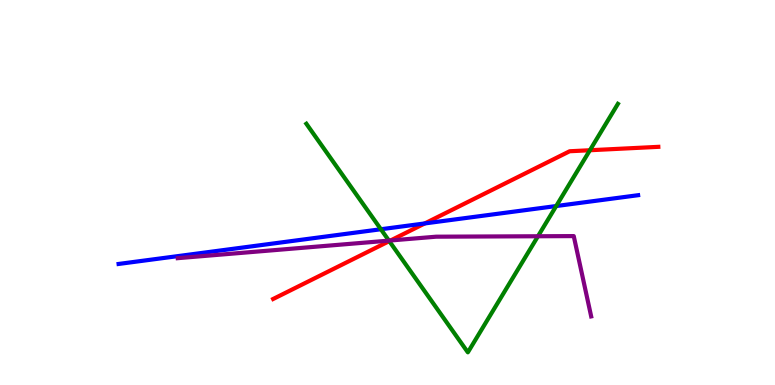[{'lines': ['blue', 'red'], 'intersections': [{'x': 5.48, 'y': 4.2}]}, {'lines': ['green', 'red'], 'intersections': [{'x': 5.02, 'y': 3.74}, {'x': 7.61, 'y': 6.1}]}, {'lines': ['purple', 'red'], 'intersections': [{'x': 5.04, 'y': 3.75}]}, {'lines': ['blue', 'green'], 'intersections': [{'x': 4.91, 'y': 4.05}, {'x': 7.18, 'y': 4.65}]}, {'lines': ['blue', 'purple'], 'intersections': []}, {'lines': ['green', 'purple'], 'intersections': [{'x': 5.02, 'y': 3.75}, {'x': 6.94, 'y': 3.86}]}]